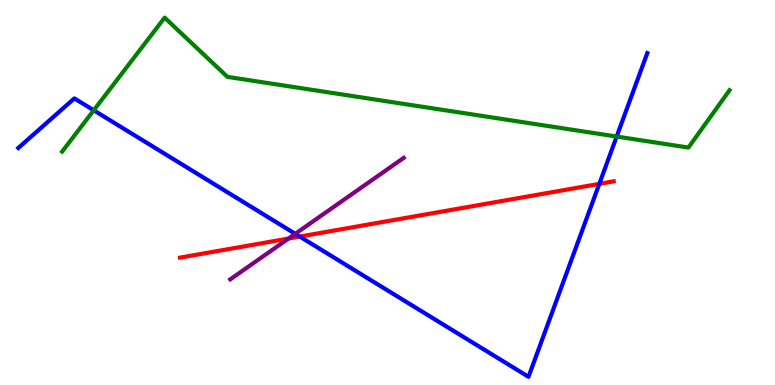[{'lines': ['blue', 'red'], 'intersections': [{'x': 3.87, 'y': 3.86}, {'x': 7.73, 'y': 5.22}]}, {'lines': ['green', 'red'], 'intersections': []}, {'lines': ['purple', 'red'], 'intersections': [{'x': 3.72, 'y': 3.8}]}, {'lines': ['blue', 'green'], 'intersections': [{'x': 1.21, 'y': 7.14}, {'x': 7.96, 'y': 6.45}]}, {'lines': ['blue', 'purple'], 'intersections': [{'x': 3.81, 'y': 3.93}]}, {'lines': ['green', 'purple'], 'intersections': []}]